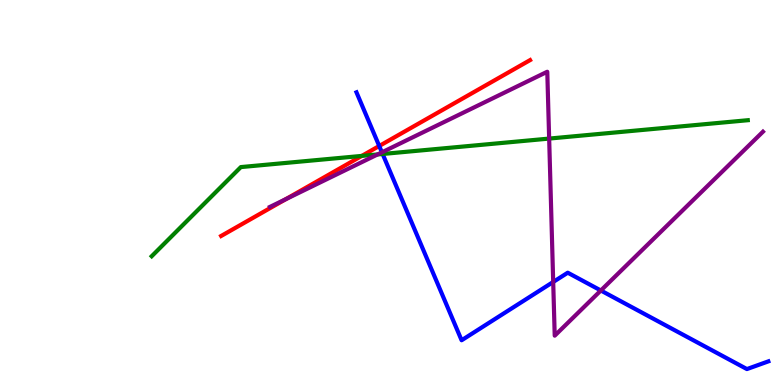[{'lines': ['blue', 'red'], 'intersections': [{'x': 4.89, 'y': 6.21}]}, {'lines': ['green', 'red'], 'intersections': [{'x': 4.67, 'y': 5.95}]}, {'lines': ['purple', 'red'], 'intersections': [{'x': 3.69, 'y': 4.83}]}, {'lines': ['blue', 'green'], 'intersections': [{'x': 4.94, 'y': 6.0}]}, {'lines': ['blue', 'purple'], 'intersections': [{'x': 4.93, 'y': 6.04}, {'x': 7.14, 'y': 2.68}, {'x': 7.75, 'y': 2.45}]}, {'lines': ['green', 'purple'], 'intersections': [{'x': 4.87, 'y': 5.99}, {'x': 7.09, 'y': 6.4}]}]